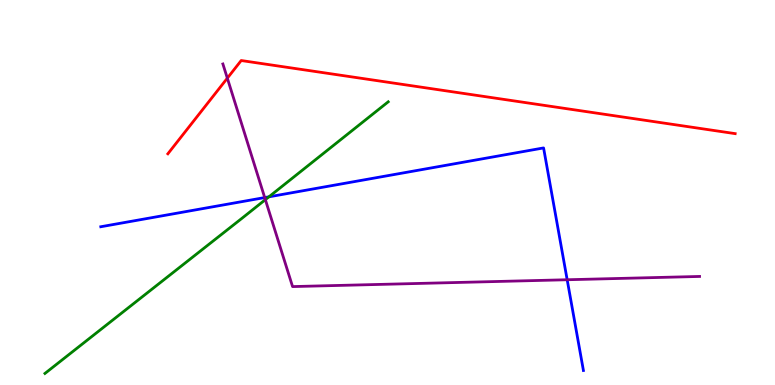[{'lines': ['blue', 'red'], 'intersections': []}, {'lines': ['green', 'red'], 'intersections': []}, {'lines': ['purple', 'red'], 'intersections': [{'x': 2.93, 'y': 7.97}]}, {'lines': ['blue', 'green'], 'intersections': [{'x': 3.47, 'y': 4.89}]}, {'lines': ['blue', 'purple'], 'intersections': [{'x': 3.42, 'y': 4.87}, {'x': 7.32, 'y': 2.73}]}, {'lines': ['green', 'purple'], 'intersections': [{'x': 3.42, 'y': 4.81}]}]